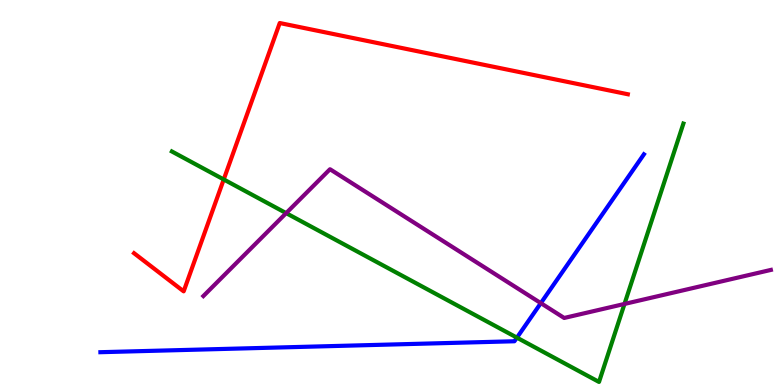[{'lines': ['blue', 'red'], 'intersections': []}, {'lines': ['green', 'red'], 'intersections': [{'x': 2.89, 'y': 5.34}]}, {'lines': ['purple', 'red'], 'intersections': []}, {'lines': ['blue', 'green'], 'intersections': [{'x': 6.67, 'y': 1.23}]}, {'lines': ['blue', 'purple'], 'intersections': [{'x': 6.98, 'y': 2.13}]}, {'lines': ['green', 'purple'], 'intersections': [{'x': 3.69, 'y': 4.46}, {'x': 8.06, 'y': 2.11}]}]